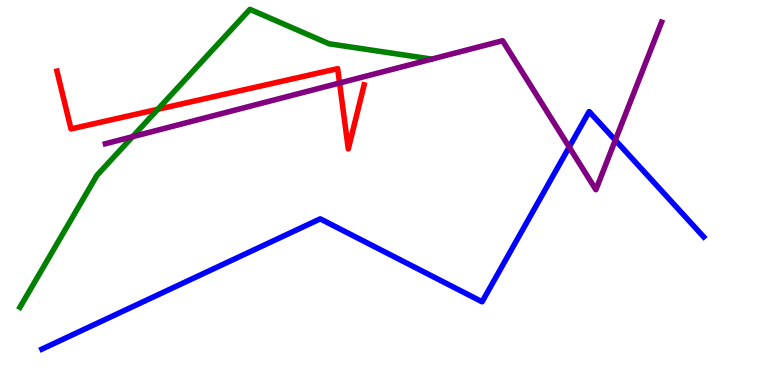[{'lines': ['blue', 'red'], 'intersections': []}, {'lines': ['green', 'red'], 'intersections': [{'x': 2.04, 'y': 7.16}]}, {'lines': ['purple', 'red'], 'intersections': [{'x': 4.38, 'y': 7.84}]}, {'lines': ['blue', 'green'], 'intersections': []}, {'lines': ['blue', 'purple'], 'intersections': [{'x': 7.34, 'y': 6.18}, {'x': 7.94, 'y': 6.36}]}, {'lines': ['green', 'purple'], 'intersections': [{'x': 1.71, 'y': 6.45}]}]